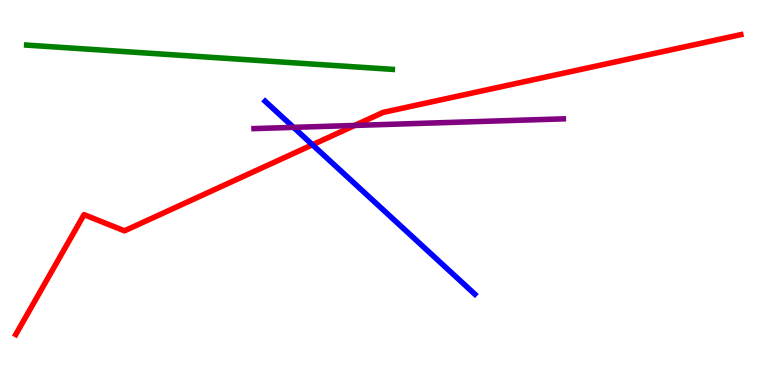[{'lines': ['blue', 'red'], 'intersections': [{'x': 4.03, 'y': 6.24}]}, {'lines': ['green', 'red'], 'intersections': []}, {'lines': ['purple', 'red'], 'intersections': [{'x': 4.58, 'y': 6.74}]}, {'lines': ['blue', 'green'], 'intersections': []}, {'lines': ['blue', 'purple'], 'intersections': [{'x': 3.79, 'y': 6.69}]}, {'lines': ['green', 'purple'], 'intersections': []}]